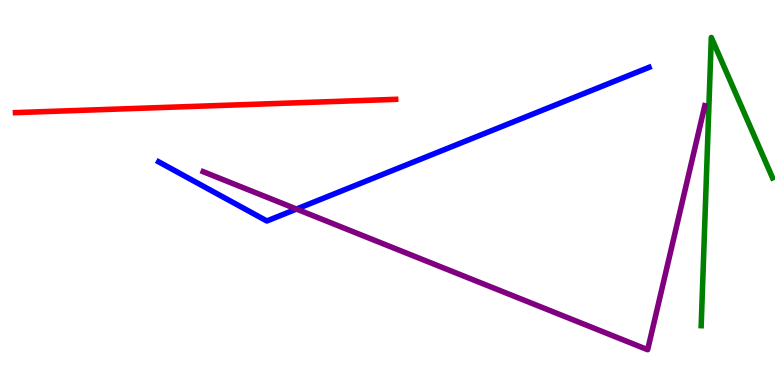[{'lines': ['blue', 'red'], 'intersections': []}, {'lines': ['green', 'red'], 'intersections': []}, {'lines': ['purple', 'red'], 'intersections': []}, {'lines': ['blue', 'green'], 'intersections': []}, {'lines': ['blue', 'purple'], 'intersections': [{'x': 3.83, 'y': 4.57}]}, {'lines': ['green', 'purple'], 'intersections': []}]